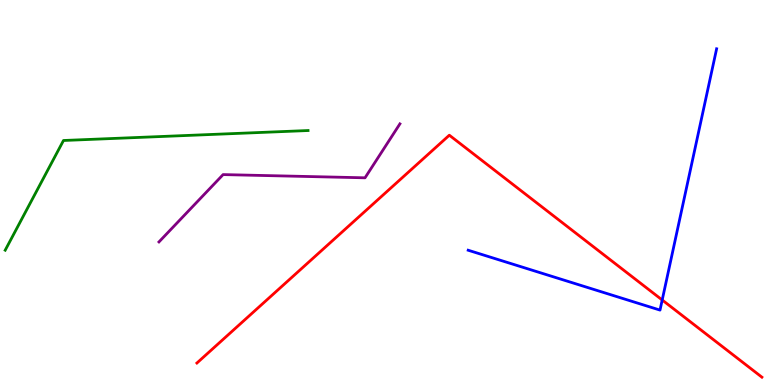[{'lines': ['blue', 'red'], 'intersections': [{'x': 8.54, 'y': 2.21}]}, {'lines': ['green', 'red'], 'intersections': []}, {'lines': ['purple', 'red'], 'intersections': []}, {'lines': ['blue', 'green'], 'intersections': []}, {'lines': ['blue', 'purple'], 'intersections': []}, {'lines': ['green', 'purple'], 'intersections': []}]